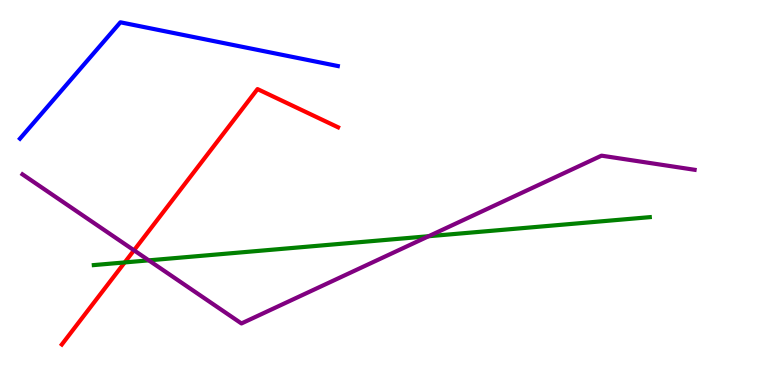[{'lines': ['blue', 'red'], 'intersections': []}, {'lines': ['green', 'red'], 'intersections': [{'x': 1.61, 'y': 3.18}]}, {'lines': ['purple', 'red'], 'intersections': [{'x': 1.73, 'y': 3.5}]}, {'lines': ['blue', 'green'], 'intersections': []}, {'lines': ['blue', 'purple'], 'intersections': []}, {'lines': ['green', 'purple'], 'intersections': [{'x': 1.92, 'y': 3.24}, {'x': 5.53, 'y': 3.86}]}]